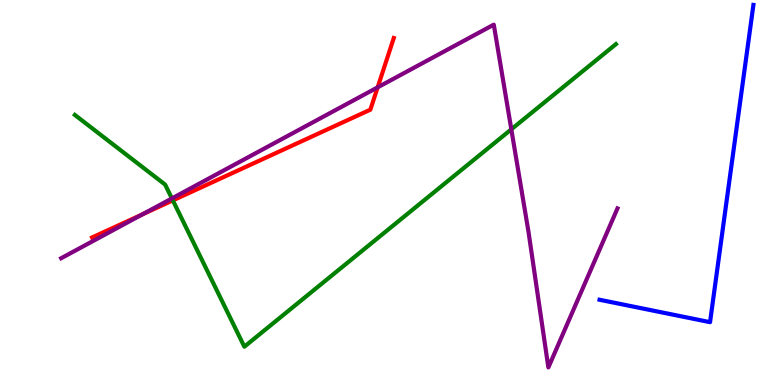[{'lines': ['blue', 'red'], 'intersections': []}, {'lines': ['green', 'red'], 'intersections': [{'x': 2.23, 'y': 4.8}]}, {'lines': ['purple', 'red'], 'intersections': [{'x': 1.84, 'y': 4.43}, {'x': 4.87, 'y': 7.73}]}, {'lines': ['blue', 'green'], 'intersections': []}, {'lines': ['blue', 'purple'], 'intersections': []}, {'lines': ['green', 'purple'], 'intersections': [{'x': 2.22, 'y': 4.85}, {'x': 6.6, 'y': 6.64}]}]